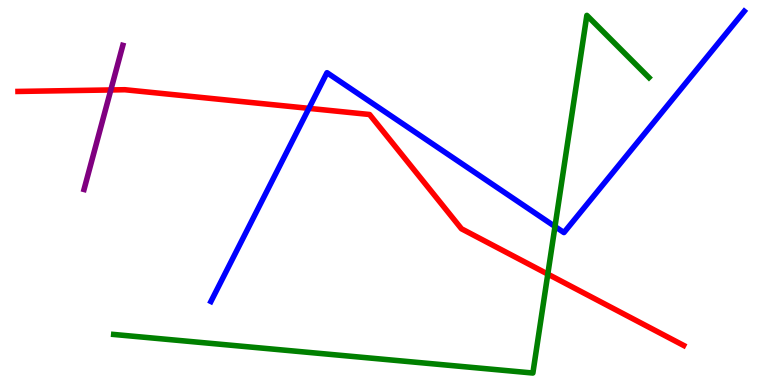[{'lines': ['blue', 'red'], 'intersections': [{'x': 3.99, 'y': 7.19}]}, {'lines': ['green', 'red'], 'intersections': [{'x': 7.07, 'y': 2.88}]}, {'lines': ['purple', 'red'], 'intersections': [{'x': 1.43, 'y': 7.66}]}, {'lines': ['blue', 'green'], 'intersections': [{'x': 7.16, 'y': 4.12}]}, {'lines': ['blue', 'purple'], 'intersections': []}, {'lines': ['green', 'purple'], 'intersections': []}]